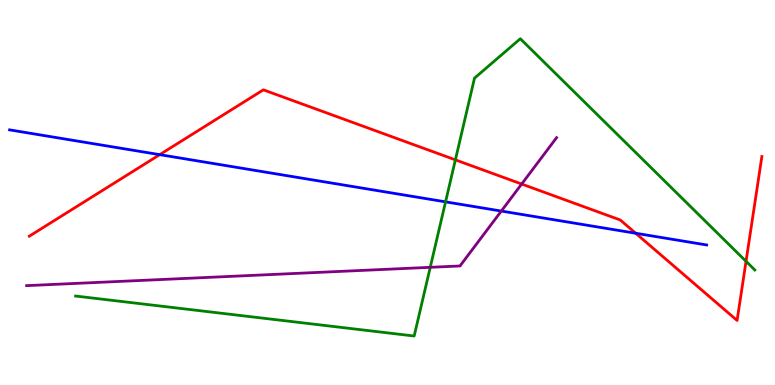[{'lines': ['blue', 'red'], 'intersections': [{'x': 2.06, 'y': 5.98}, {'x': 8.2, 'y': 3.94}]}, {'lines': ['green', 'red'], 'intersections': [{'x': 5.88, 'y': 5.85}, {'x': 9.63, 'y': 3.21}]}, {'lines': ['purple', 'red'], 'intersections': [{'x': 6.73, 'y': 5.22}]}, {'lines': ['blue', 'green'], 'intersections': [{'x': 5.75, 'y': 4.76}]}, {'lines': ['blue', 'purple'], 'intersections': [{'x': 6.47, 'y': 4.52}]}, {'lines': ['green', 'purple'], 'intersections': [{'x': 5.55, 'y': 3.06}]}]